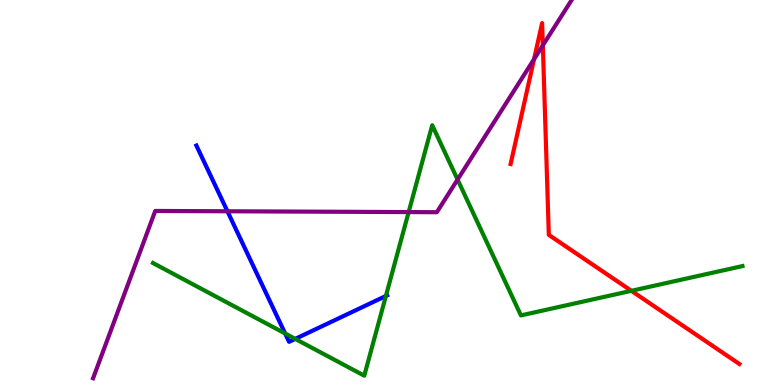[{'lines': ['blue', 'red'], 'intersections': []}, {'lines': ['green', 'red'], 'intersections': [{'x': 8.15, 'y': 2.45}]}, {'lines': ['purple', 'red'], 'intersections': [{'x': 6.89, 'y': 8.46}, {'x': 7.0, 'y': 8.82}]}, {'lines': ['blue', 'green'], 'intersections': [{'x': 3.68, 'y': 1.34}, {'x': 3.81, 'y': 1.2}, {'x': 4.98, 'y': 2.31}]}, {'lines': ['blue', 'purple'], 'intersections': [{'x': 2.93, 'y': 4.51}]}, {'lines': ['green', 'purple'], 'intersections': [{'x': 5.27, 'y': 4.49}, {'x': 5.9, 'y': 5.34}]}]